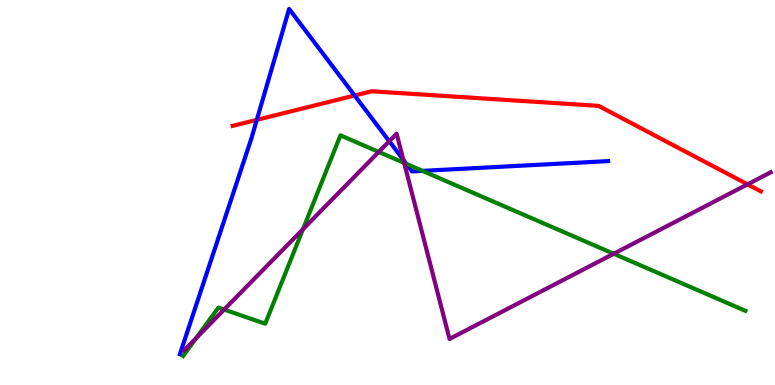[{'lines': ['blue', 'red'], 'intersections': [{'x': 3.31, 'y': 6.89}, {'x': 4.58, 'y': 7.52}]}, {'lines': ['green', 'red'], 'intersections': []}, {'lines': ['purple', 'red'], 'intersections': [{'x': 9.65, 'y': 5.21}]}, {'lines': ['blue', 'green'], 'intersections': [{'x': 5.24, 'y': 5.74}, {'x': 5.45, 'y': 5.56}]}, {'lines': ['blue', 'purple'], 'intersections': [{'x': 5.02, 'y': 6.33}, {'x': 5.2, 'y': 5.85}]}, {'lines': ['green', 'purple'], 'intersections': [{'x': 2.53, 'y': 1.22}, {'x': 2.89, 'y': 1.96}, {'x': 3.91, 'y': 4.05}, {'x': 4.89, 'y': 6.05}, {'x': 5.21, 'y': 5.77}, {'x': 7.92, 'y': 3.41}]}]